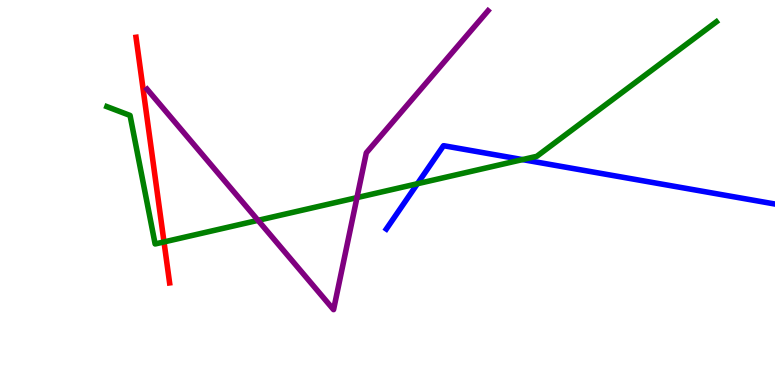[{'lines': ['blue', 'red'], 'intersections': []}, {'lines': ['green', 'red'], 'intersections': [{'x': 2.12, 'y': 3.72}]}, {'lines': ['purple', 'red'], 'intersections': []}, {'lines': ['blue', 'green'], 'intersections': [{'x': 5.39, 'y': 5.23}, {'x': 6.74, 'y': 5.85}]}, {'lines': ['blue', 'purple'], 'intersections': []}, {'lines': ['green', 'purple'], 'intersections': [{'x': 3.33, 'y': 4.28}, {'x': 4.61, 'y': 4.87}]}]